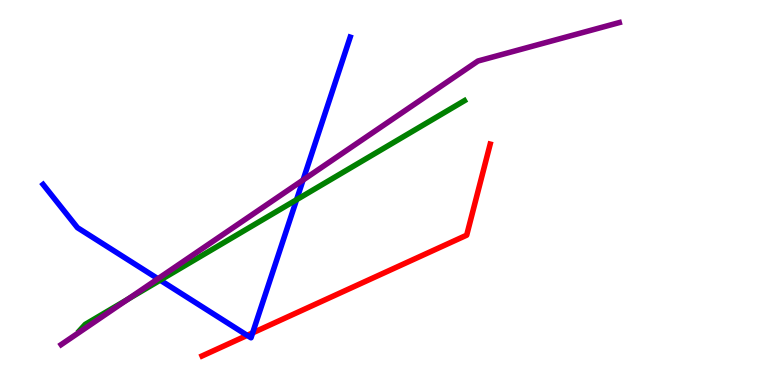[{'lines': ['blue', 'red'], 'intersections': [{'x': 3.19, 'y': 1.29}, {'x': 3.26, 'y': 1.35}]}, {'lines': ['green', 'red'], 'intersections': []}, {'lines': ['purple', 'red'], 'intersections': []}, {'lines': ['blue', 'green'], 'intersections': [{'x': 2.07, 'y': 2.72}, {'x': 3.83, 'y': 4.81}]}, {'lines': ['blue', 'purple'], 'intersections': [{'x': 2.04, 'y': 2.76}, {'x': 3.91, 'y': 5.32}]}, {'lines': ['green', 'purple'], 'intersections': [{'x': 1.65, 'y': 2.23}]}]